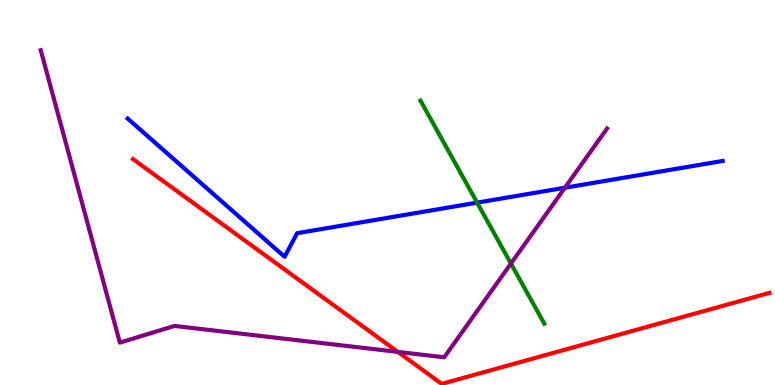[{'lines': ['blue', 'red'], 'intersections': []}, {'lines': ['green', 'red'], 'intersections': []}, {'lines': ['purple', 'red'], 'intersections': [{'x': 5.13, 'y': 0.86}]}, {'lines': ['blue', 'green'], 'intersections': [{'x': 6.16, 'y': 4.74}]}, {'lines': ['blue', 'purple'], 'intersections': [{'x': 7.29, 'y': 5.12}]}, {'lines': ['green', 'purple'], 'intersections': [{'x': 6.59, 'y': 3.15}]}]